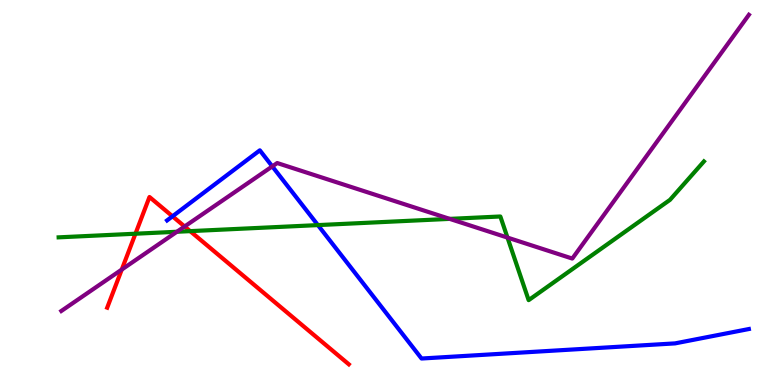[{'lines': ['blue', 'red'], 'intersections': [{'x': 2.23, 'y': 4.38}]}, {'lines': ['green', 'red'], 'intersections': [{'x': 1.75, 'y': 3.93}, {'x': 2.45, 'y': 4.0}]}, {'lines': ['purple', 'red'], 'intersections': [{'x': 1.57, 'y': 3.0}, {'x': 2.38, 'y': 4.12}]}, {'lines': ['blue', 'green'], 'intersections': [{'x': 4.1, 'y': 4.15}]}, {'lines': ['blue', 'purple'], 'intersections': [{'x': 3.51, 'y': 5.68}]}, {'lines': ['green', 'purple'], 'intersections': [{'x': 2.28, 'y': 3.98}, {'x': 5.8, 'y': 4.31}, {'x': 6.55, 'y': 3.83}]}]